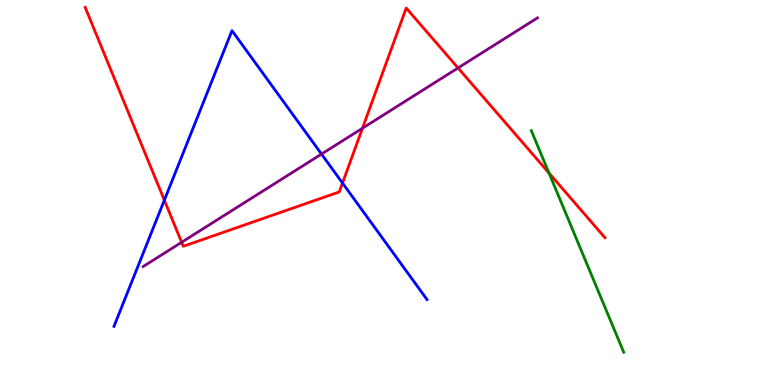[{'lines': ['blue', 'red'], 'intersections': [{'x': 2.12, 'y': 4.8}, {'x': 4.42, 'y': 5.25}]}, {'lines': ['green', 'red'], 'intersections': [{'x': 7.08, 'y': 5.5}]}, {'lines': ['purple', 'red'], 'intersections': [{'x': 2.34, 'y': 3.71}, {'x': 4.68, 'y': 6.67}, {'x': 5.91, 'y': 8.23}]}, {'lines': ['blue', 'green'], 'intersections': []}, {'lines': ['blue', 'purple'], 'intersections': [{'x': 4.15, 'y': 6.0}]}, {'lines': ['green', 'purple'], 'intersections': []}]